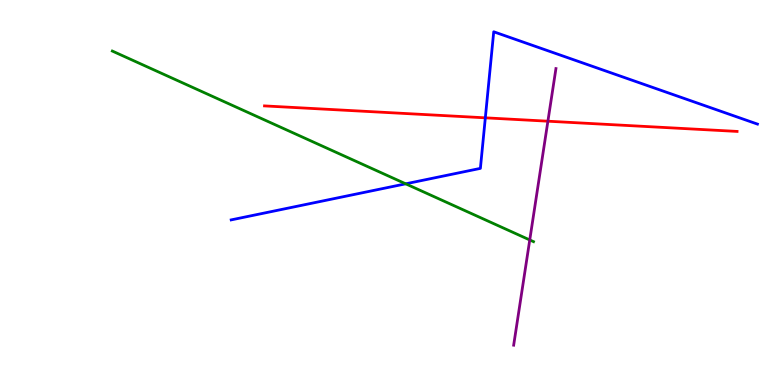[{'lines': ['blue', 'red'], 'intersections': [{'x': 6.26, 'y': 6.94}]}, {'lines': ['green', 'red'], 'intersections': []}, {'lines': ['purple', 'red'], 'intersections': [{'x': 7.07, 'y': 6.85}]}, {'lines': ['blue', 'green'], 'intersections': [{'x': 5.23, 'y': 5.23}]}, {'lines': ['blue', 'purple'], 'intersections': []}, {'lines': ['green', 'purple'], 'intersections': [{'x': 6.84, 'y': 3.77}]}]